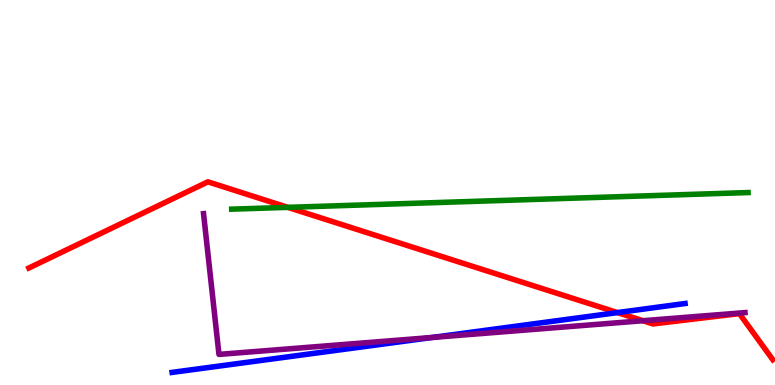[{'lines': ['blue', 'red'], 'intersections': [{'x': 7.97, 'y': 1.88}]}, {'lines': ['green', 'red'], 'intersections': [{'x': 3.71, 'y': 4.61}]}, {'lines': ['purple', 'red'], 'intersections': [{'x': 8.3, 'y': 1.67}]}, {'lines': ['blue', 'green'], 'intersections': []}, {'lines': ['blue', 'purple'], 'intersections': [{'x': 5.58, 'y': 1.23}]}, {'lines': ['green', 'purple'], 'intersections': []}]